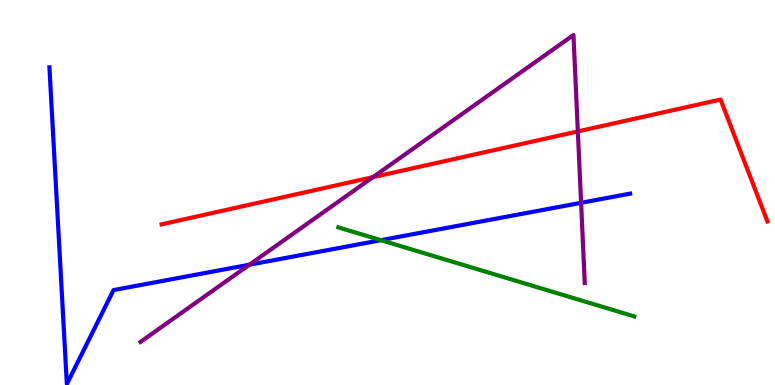[{'lines': ['blue', 'red'], 'intersections': []}, {'lines': ['green', 'red'], 'intersections': []}, {'lines': ['purple', 'red'], 'intersections': [{'x': 4.81, 'y': 5.4}, {'x': 7.46, 'y': 6.59}]}, {'lines': ['blue', 'green'], 'intersections': [{'x': 4.91, 'y': 3.76}]}, {'lines': ['blue', 'purple'], 'intersections': [{'x': 3.22, 'y': 3.12}, {'x': 7.5, 'y': 4.73}]}, {'lines': ['green', 'purple'], 'intersections': []}]